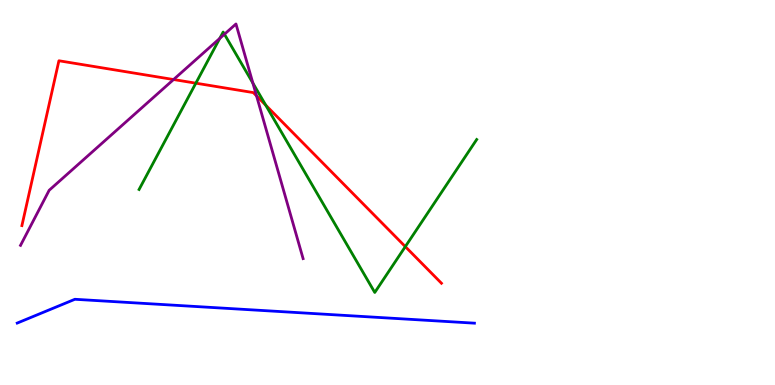[{'lines': ['blue', 'red'], 'intersections': []}, {'lines': ['green', 'red'], 'intersections': [{'x': 2.53, 'y': 7.84}, {'x': 3.43, 'y': 7.27}, {'x': 5.23, 'y': 3.59}]}, {'lines': ['purple', 'red'], 'intersections': [{'x': 2.24, 'y': 7.93}, {'x': 3.31, 'y': 7.51}]}, {'lines': ['blue', 'green'], 'intersections': []}, {'lines': ['blue', 'purple'], 'intersections': []}, {'lines': ['green', 'purple'], 'intersections': [{'x': 2.84, 'y': 9.0}, {'x': 2.9, 'y': 9.11}, {'x': 3.26, 'y': 7.84}]}]